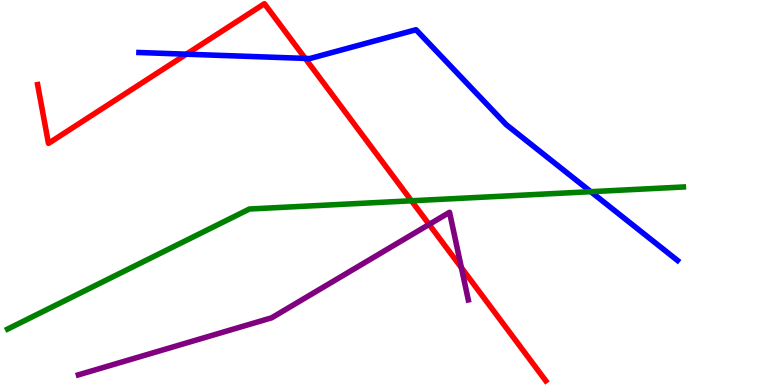[{'lines': ['blue', 'red'], 'intersections': [{'x': 2.4, 'y': 8.59}, {'x': 3.94, 'y': 8.48}]}, {'lines': ['green', 'red'], 'intersections': [{'x': 5.31, 'y': 4.78}]}, {'lines': ['purple', 'red'], 'intersections': [{'x': 5.54, 'y': 4.17}, {'x': 5.95, 'y': 3.05}]}, {'lines': ['blue', 'green'], 'intersections': [{'x': 7.62, 'y': 5.02}]}, {'lines': ['blue', 'purple'], 'intersections': []}, {'lines': ['green', 'purple'], 'intersections': []}]